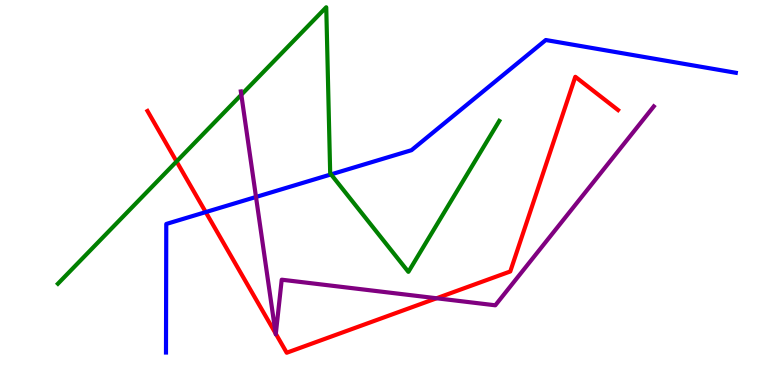[{'lines': ['blue', 'red'], 'intersections': [{'x': 2.65, 'y': 4.49}]}, {'lines': ['green', 'red'], 'intersections': [{'x': 2.28, 'y': 5.81}]}, {'lines': ['purple', 'red'], 'intersections': [{'x': 3.56, 'y': 1.34}, {'x': 3.56, 'y': 1.33}, {'x': 5.63, 'y': 2.25}]}, {'lines': ['blue', 'green'], 'intersections': [{'x': 4.27, 'y': 5.47}]}, {'lines': ['blue', 'purple'], 'intersections': [{'x': 3.3, 'y': 4.88}]}, {'lines': ['green', 'purple'], 'intersections': [{'x': 3.11, 'y': 7.54}]}]